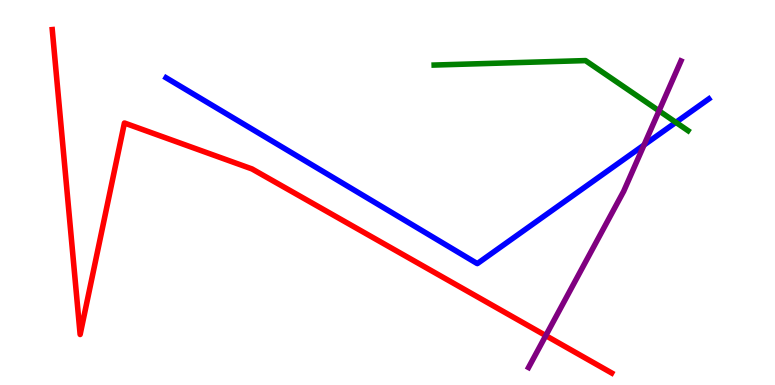[{'lines': ['blue', 'red'], 'intersections': []}, {'lines': ['green', 'red'], 'intersections': []}, {'lines': ['purple', 'red'], 'intersections': [{'x': 7.04, 'y': 1.28}]}, {'lines': ['blue', 'green'], 'intersections': [{'x': 8.72, 'y': 6.82}]}, {'lines': ['blue', 'purple'], 'intersections': [{'x': 8.31, 'y': 6.23}]}, {'lines': ['green', 'purple'], 'intersections': [{'x': 8.5, 'y': 7.12}]}]